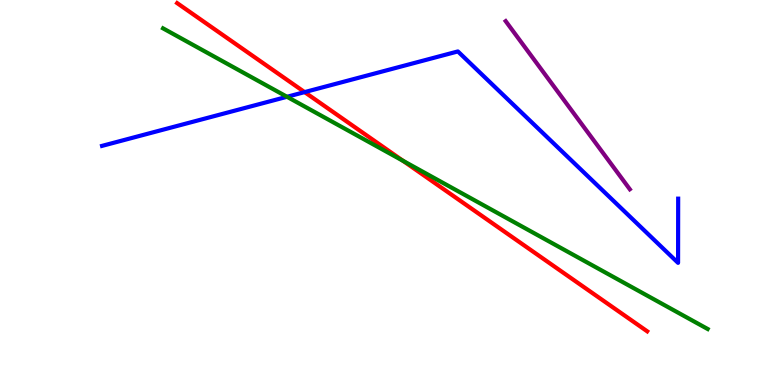[{'lines': ['blue', 'red'], 'intersections': [{'x': 3.93, 'y': 7.61}]}, {'lines': ['green', 'red'], 'intersections': [{'x': 5.2, 'y': 5.82}]}, {'lines': ['purple', 'red'], 'intersections': []}, {'lines': ['blue', 'green'], 'intersections': [{'x': 3.7, 'y': 7.49}]}, {'lines': ['blue', 'purple'], 'intersections': []}, {'lines': ['green', 'purple'], 'intersections': []}]